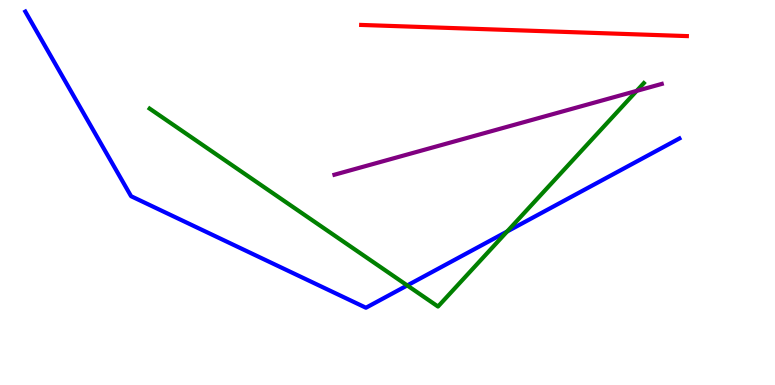[{'lines': ['blue', 'red'], 'intersections': []}, {'lines': ['green', 'red'], 'intersections': []}, {'lines': ['purple', 'red'], 'intersections': []}, {'lines': ['blue', 'green'], 'intersections': [{'x': 5.25, 'y': 2.59}, {'x': 6.54, 'y': 3.99}]}, {'lines': ['blue', 'purple'], 'intersections': []}, {'lines': ['green', 'purple'], 'intersections': [{'x': 8.22, 'y': 7.64}]}]